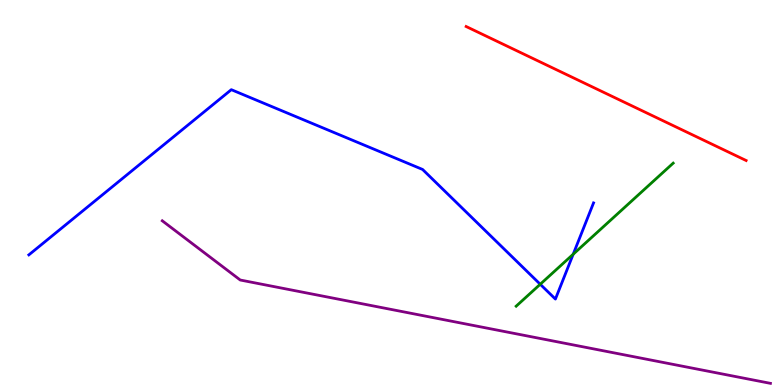[{'lines': ['blue', 'red'], 'intersections': []}, {'lines': ['green', 'red'], 'intersections': []}, {'lines': ['purple', 'red'], 'intersections': []}, {'lines': ['blue', 'green'], 'intersections': [{'x': 6.97, 'y': 2.62}, {'x': 7.4, 'y': 3.4}]}, {'lines': ['blue', 'purple'], 'intersections': []}, {'lines': ['green', 'purple'], 'intersections': []}]